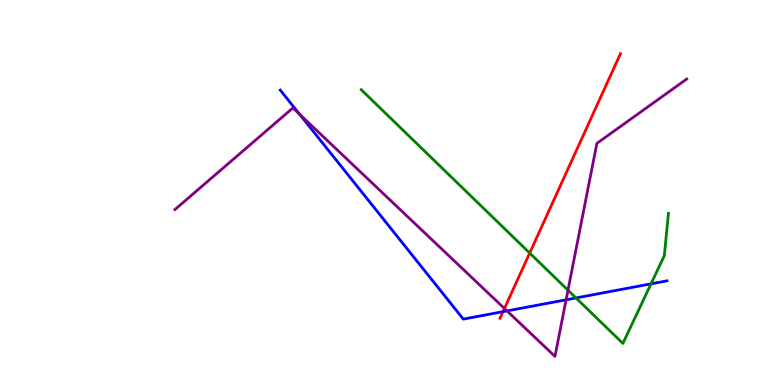[{'lines': ['blue', 'red'], 'intersections': [{'x': 6.49, 'y': 1.9}]}, {'lines': ['green', 'red'], 'intersections': [{'x': 6.83, 'y': 3.43}]}, {'lines': ['purple', 'red'], 'intersections': [{'x': 6.51, 'y': 1.99}]}, {'lines': ['blue', 'green'], 'intersections': [{'x': 7.43, 'y': 2.26}, {'x': 8.4, 'y': 2.63}]}, {'lines': ['blue', 'purple'], 'intersections': [{'x': 3.86, 'y': 7.04}, {'x': 6.54, 'y': 1.92}, {'x': 7.3, 'y': 2.21}]}, {'lines': ['green', 'purple'], 'intersections': [{'x': 7.33, 'y': 2.46}]}]